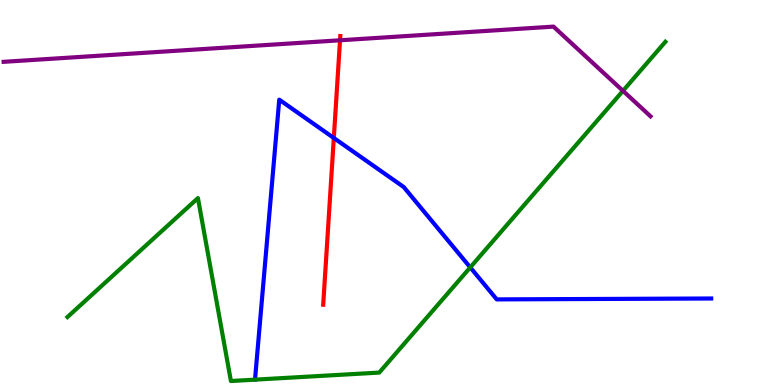[{'lines': ['blue', 'red'], 'intersections': [{'x': 4.31, 'y': 6.42}]}, {'lines': ['green', 'red'], 'intersections': []}, {'lines': ['purple', 'red'], 'intersections': [{'x': 4.39, 'y': 8.95}]}, {'lines': ['blue', 'green'], 'intersections': [{'x': 6.07, 'y': 3.05}]}, {'lines': ['blue', 'purple'], 'intersections': []}, {'lines': ['green', 'purple'], 'intersections': [{'x': 8.04, 'y': 7.64}]}]